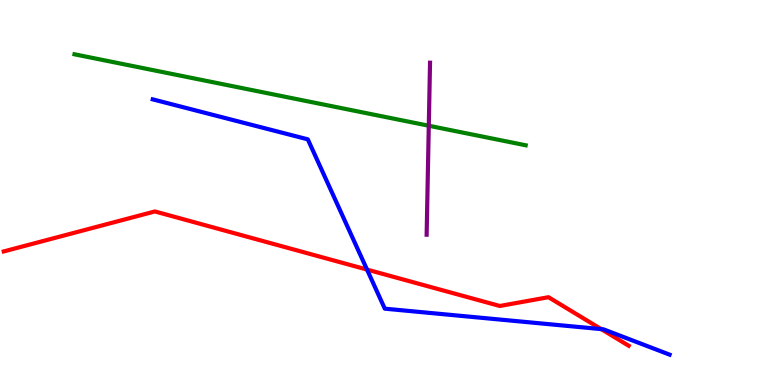[{'lines': ['blue', 'red'], 'intersections': [{'x': 4.74, 'y': 3.0}, {'x': 7.76, 'y': 1.45}]}, {'lines': ['green', 'red'], 'intersections': []}, {'lines': ['purple', 'red'], 'intersections': []}, {'lines': ['blue', 'green'], 'intersections': []}, {'lines': ['blue', 'purple'], 'intersections': []}, {'lines': ['green', 'purple'], 'intersections': [{'x': 5.53, 'y': 6.73}]}]